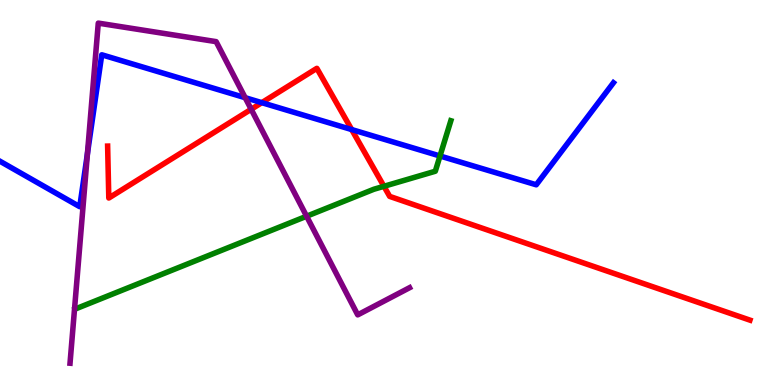[{'lines': ['blue', 'red'], 'intersections': [{'x': 3.38, 'y': 7.33}, {'x': 4.54, 'y': 6.63}]}, {'lines': ['green', 'red'], 'intersections': [{'x': 4.95, 'y': 5.16}]}, {'lines': ['purple', 'red'], 'intersections': [{'x': 3.24, 'y': 7.16}]}, {'lines': ['blue', 'green'], 'intersections': [{'x': 5.68, 'y': 5.95}]}, {'lines': ['blue', 'purple'], 'intersections': [{'x': 1.13, 'y': 6.01}, {'x': 3.16, 'y': 7.46}]}, {'lines': ['green', 'purple'], 'intersections': [{'x': 3.96, 'y': 4.38}]}]